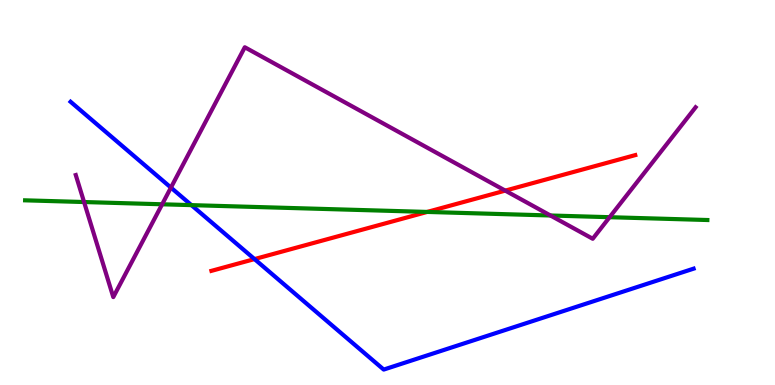[{'lines': ['blue', 'red'], 'intersections': [{'x': 3.28, 'y': 3.27}]}, {'lines': ['green', 'red'], 'intersections': [{'x': 5.51, 'y': 4.5}]}, {'lines': ['purple', 'red'], 'intersections': [{'x': 6.52, 'y': 5.05}]}, {'lines': ['blue', 'green'], 'intersections': [{'x': 2.47, 'y': 4.67}]}, {'lines': ['blue', 'purple'], 'intersections': [{'x': 2.21, 'y': 5.13}]}, {'lines': ['green', 'purple'], 'intersections': [{'x': 1.08, 'y': 4.75}, {'x': 2.09, 'y': 4.69}, {'x': 7.1, 'y': 4.4}, {'x': 7.87, 'y': 4.36}]}]